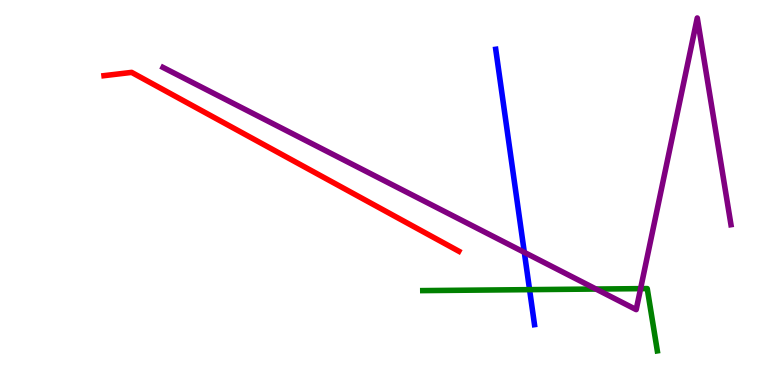[{'lines': ['blue', 'red'], 'intersections': []}, {'lines': ['green', 'red'], 'intersections': []}, {'lines': ['purple', 'red'], 'intersections': []}, {'lines': ['blue', 'green'], 'intersections': [{'x': 6.83, 'y': 2.48}]}, {'lines': ['blue', 'purple'], 'intersections': [{'x': 6.77, 'y': 3.45}]}, {'lines': ['green', 'purple'], 'intersections': [{'x': 7.69, 'y': 2.49}, {'x': 8.27, 'y': 2.5}]}]